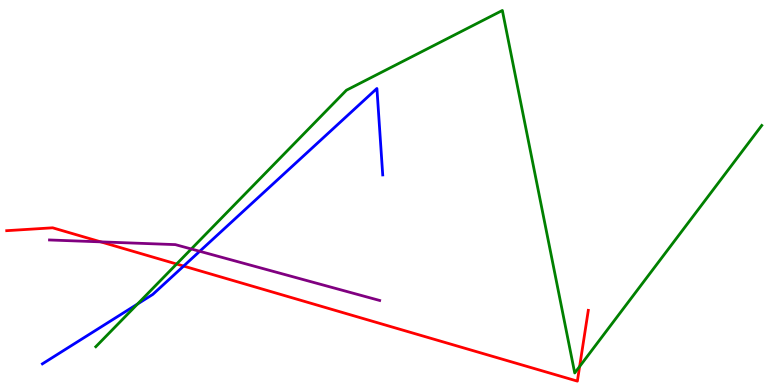[{'lines': ['blue', 'red'], 'intersections': [{'x': 2.37, 'y': 3.09}]}, {'lines': ['green', 'red'], 'intersections': [{'x': 2.28, 'y': 3.14}, {'x': 7.48, 'y': 0.481}]}, {'lines': ['purple', 'red'], 'intersections': [{'x': 1.3, 'y': 3.72}]}, {'lines': ['blue', 'green'], 'intersections': [{'x': 1.77, 'y': 2.1}]}, {'lines': ['blue', 'purple'], 'intersections': [{'x': 2.58, 'y': 3.47}]}, {'lines': ['green', 'purple'], 'intersections': [{'x': 2.47, 'y': 3.53}]}]